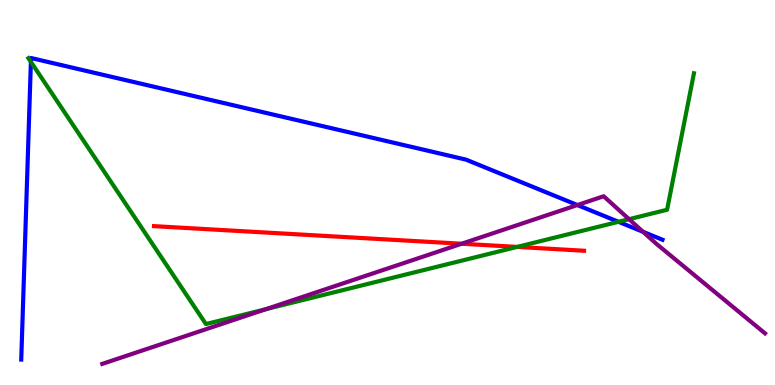[{'lines': ['blue', 'red'], 'intersections': []}, {'lines': ['green', 'red'], 'intersections': [{'x': 6.67, 'y': 3.59}]}, {'lines': ['purple', 'red'], 'intersections': [{'x': 5.96, 'y': 3.67}]}, {'lines': ['blue', 'green'], 'intersections': [{'x': 0.399, 'y': 8.39}, {'x': 7.98, 'y': 4.24}]}, {'lines': ['blue', 'purple'], 'intersections': [{'x': 7.45, 'y': 4.67}, {'x': 8.3, 'y': 3.98}]}, {'lines': ['green', 'purple'], 'intersections': [{'x': 3.43, 'y': 1.97}, {'x': 8.12, 'y': 4.31}]}]